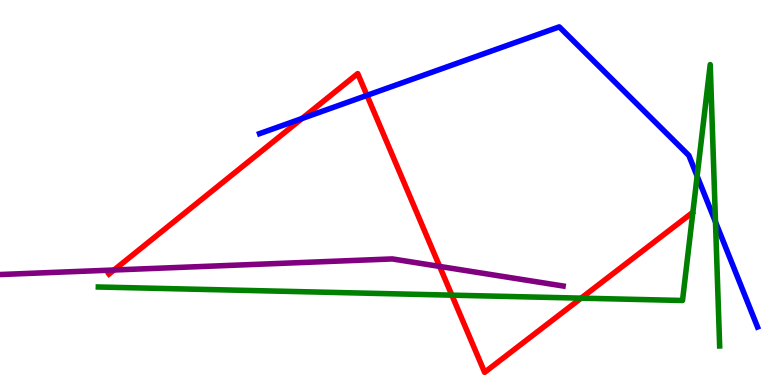[{'lines': ['blue', 'red'], 'intersections': [{'x': 3.9, 'y': 6.92}, {'x': 4.74, 'y': 7.52}]}, {'lines': ['green', 'red'], 'intersections': [{'x': 5.83, 'y': 2.33}, {'x': 7.5, 'y': 2.26}]}, {'lines': ['purple', 'red'], 'intersections': [{'x': 1.47, 'y': 2.99}, {'x': 5.67, 'y': 3.08}]}, {'lines': ['blue', 'green'], 'intersections': [{'x': 9.0, 'y': 5.43}, {'x': 9.23, 'y': 4.23}]}, {'lines': ['blue', 'purple'], 'intersections': []}, {'lines': ['green', 'purple'], 'intersections': []}]